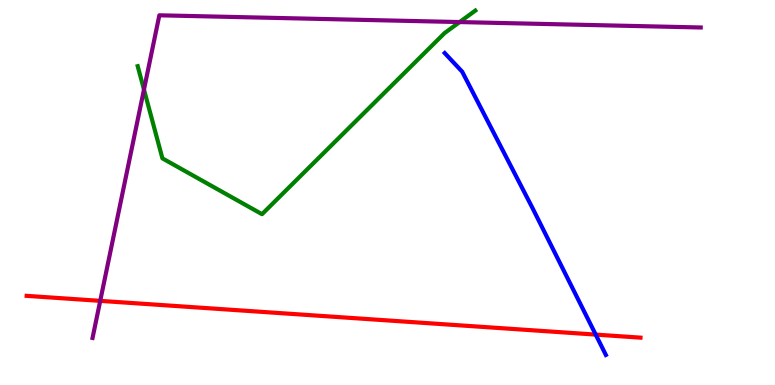[{'lines': ['blue', 'red'], 'intersections': [{'x': 7.69, 'y': 1.31}]}, {'lines': ['green', 'red'], 'intersections': []}, {'lines': ['purple', 'red'], 'intersections': [{'x': 1.29, 'y': 2.19}]}, {'lines': ['blue', 'green'], 'intersections': []}, {'lines': ['blue', 'purple'], 'intersections': []}, {'lines': ['green', 'purple'], 'intersections': [{'x': 1.86, 'y': 7.67}, {'x': 5.93, 'y': 9.43}]}]